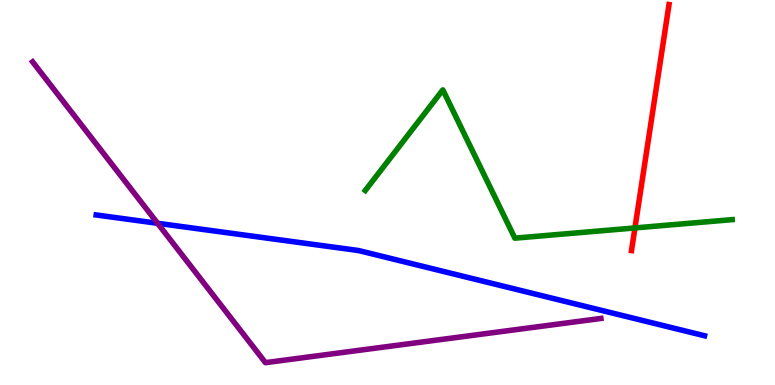[{'lines': ['blue', 'red'], 'intersections': []}, {'lines': ['green', 'red'], 'intersections': [{'x': 8.19, 'y': 4.08}]}, {'lines': ['purple', 'red'], 'intersections': []}, {'lines': ['blue', 'green'], 'intersections': []}, {'lines': ['blue', 'purple'], 'intersections': [{'x': 2.03, 'y': 4.2}]}, {'lines': ['green', 'purple'], 'intersections': []}]